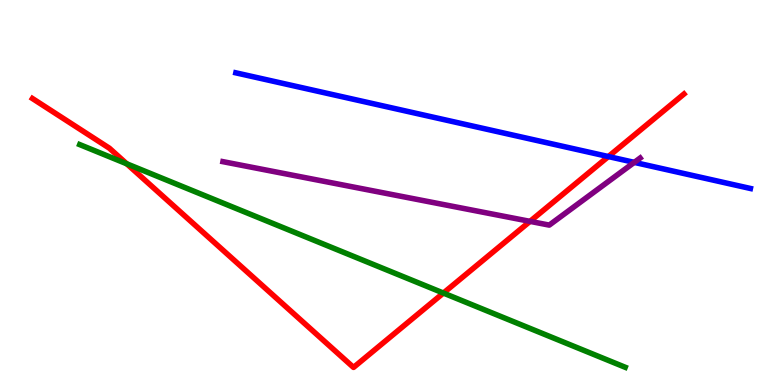[{'lines': ['blue', 'red'], 'intersections': [{'x': 7.85, 'y': 5.93}]}, {'lines': ['green', 'red'], 'intersections': [{'x': 1.64, 'y': 5.75}, {'x': 5.72, 'y': 2.39}]}, {'lines': ['purple', 'red'], 'intersections': [{'x': 6.84, 'y': 4.25}]}, {'lines': ['blue', 'green'], 'intersections': []}, {'lines': ['blue', 'purple'], 'intersections': [{'x': 8.18, 'y': 5.78}]}, {'lines': ['green', 'purple'], 'intersections': []}]